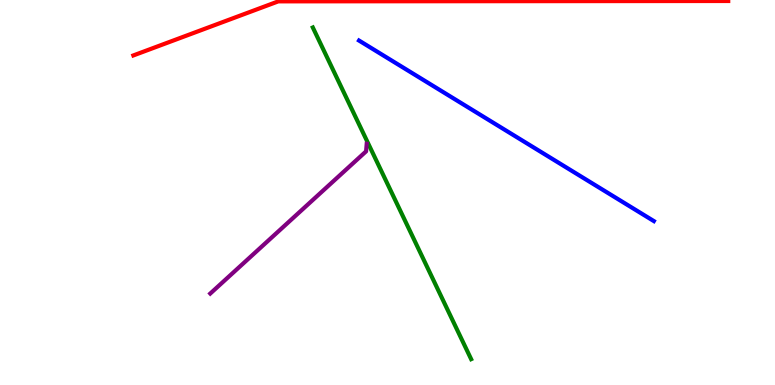[{'lines': ['blue', 'red'], 'intersections': []}, {'lines': ['green', 'red'], 'intersections': []}, {'lines': ['purple', 'red'], 'intersections': []}, {'lines': ['blue', 'green'], 'intersections': []}, {'lines': ['blue', 'purple'], 'intersections': []}, {'lines': ['green', 'purple'], 'intersections': []}]